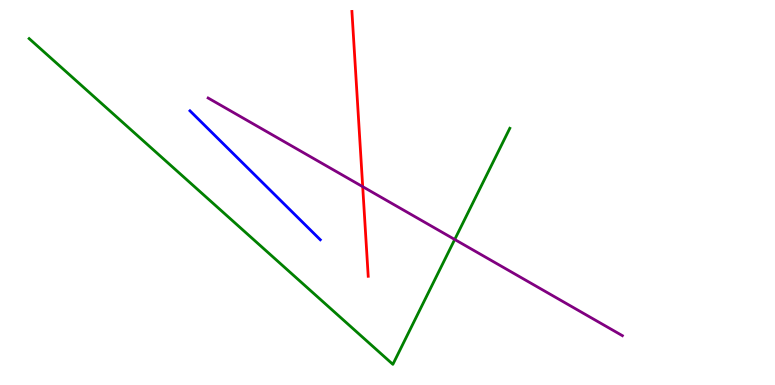[{'lines': ['blue', 'red'], 'intersections': []}, {'lines': ['green', 'red'], 'intersections': []}, {'lines': ['purple', 'red'], 'intersections': [{'x': 4.68, 'y': 5.15}]}, {'lines': ['blue', 'green'], 'intersections': []}, {'lines': ['blue', 'purple'], 'intersections': []}, {'lines': ['green', 'purple'], 'intersections': [{'x': 5.87, 'y': 3.78}]}]